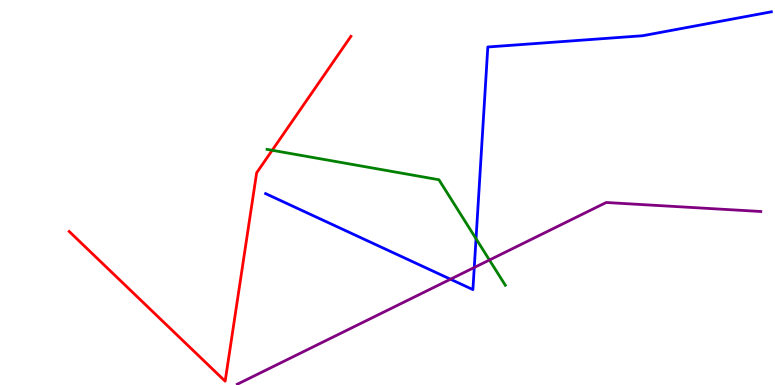[{'lines': ['blue', 'red'], 'intersections': []}, {'lines': ['green', 'red'], 'intersections': [{'x': 3.51, 'y': 6.1}]}, {'lines': ['purple', 'red'], 'intersections': []}, {'lines': ['blue', 'green'], 'intersections': [{'x': 6.14, 'y': 3.8}]}, {'lines': ['blue', 'purple'], 'intersections': [{'x': 5.81, 'y': 2.75}, {'x': 6.12, 'y': 3.05}]}, {'lines': ['green', 'purple'], 'intersections': [{'x': 6.32, 'y': 3.25}]}]